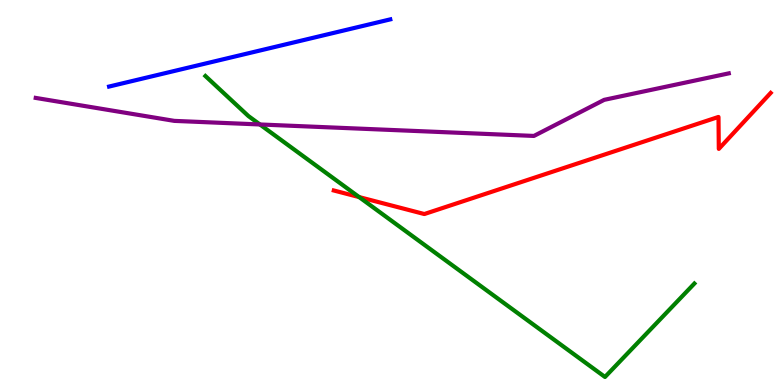[{'lines': ['blue', 'red'], 'intersections': []}, {'lines': ['green', 'red'], 'intersections': [{'x': 4.63, 'y': 4.88}]}, {'lines': ['purple', 'red'], 'intersections': []}, {'lines': ['blue', 'green'], 'intersections': []}, {'lines': ['blue', 'purple'], 'intersections': []}, {'lines': ['green', 'purple'], 'intersections': [{'x': 3.35, 'y': 6.77}]}]